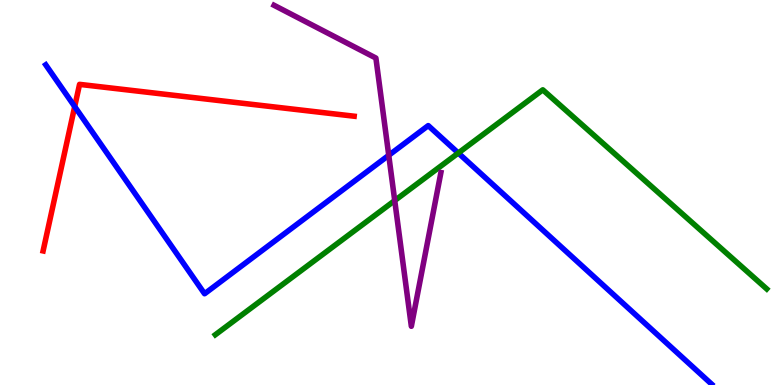[{'lines': ['blue', 'red'], 'intersections': [{'x': 0.964, 'y': 7.23}]}, {'lines': ['green', 'red'], 'intersections': []}, {'lines': ['purple', 'red'], 'intersections': []}, {'lines': ['blue', 'green'], 'intersections': [{'x': 5.91, 'y': 6.03}]}, {'lines': ['blue', 'purple'], 'intersections': [{'x': 5.02, 'y': 5.97}]}, {'lines': ['green', 'purple'], 'intersections': [{'x': 5.09, 'y': 4.79}]}]